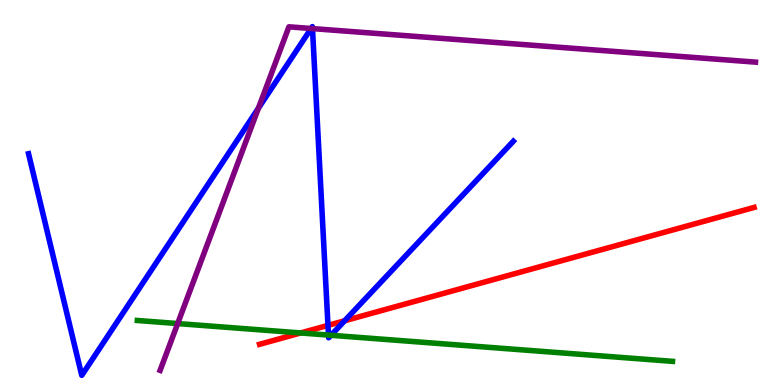[{'lines': ['blue', 'red'], 'intersections': [{'x': 4.23, 'y': 1.55}, {'x': 4.45, 'y': 1.67}]}, {'lines': ['green', 'red'], 'intersections': [{'x': 3.88, 'y': 1.35}]}, {'lines': ['purple', 'red'], 'intersections': []}, {'lines': ['blue', 'green'], 'intersections': [{'x': 4.24, 'y': 1.3}, {'x': 4.27, 'y': 1.29}]}, {'lines': ['blue', 'purple'], 'intersections': [{'x': 3.33, 'y': 7.19}, {'x': 4.01, 'y': 9.26}, {'x': 4.03, 'y': 9.26}]}, {'lines': ['green', 'purple'], 'intersections': [{'x': 2.29, 'y': 1.6}]}]